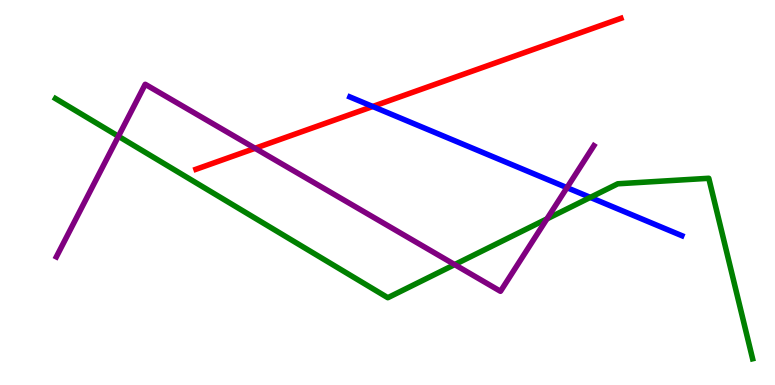[{'lines': ['blue', 'red'], 'intersections': [{'x': 4.81, 'y': 7.23}]}, {'lines': ['green', 'red'], 'intersections': []}, {'lines': ['purple', 'red'], 'intersections': [{'x': 3.29, 'y': 6.15}]}, {'lines': ['blue', 'green'], 'intersections': [{'x': 7.62, 'y': 4.87}]}, {'lines': ['blue', 'purple'], 'intersections': [{'x': 7.32, 'y': 5.13}]}, {'lines': ['green', 'purple'], 'intersections': [{'x': 1.53, 'y': 6.46}, {'x': 5.87, 'y': 3.13}, {'x': 7.06, 'y': 4.31}]}]